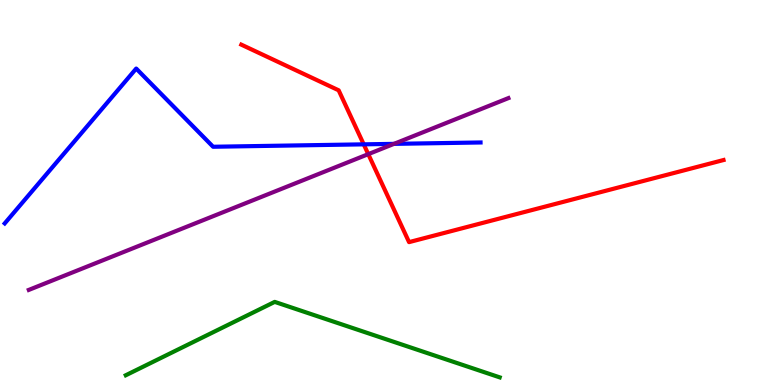[{'lines': ['blue', 'red'], 'intersections': [{'x': 4.69, 'y': 6.25}]}, {'lines': ['green', 'red'], 'intersections': []}, {'lines': ['purple', 'red'], 'intersections': [{'x': 4.75, 'y': 6.0}]}, {'lines': ['blue', 'green'], 'intersections': []}, {'lines': ['blue', 'purple'], 'intersections': [{'x': 5.08, 'y': 6.26}]}, {'lines': ['green', 'purple'], 'intersections': []}]